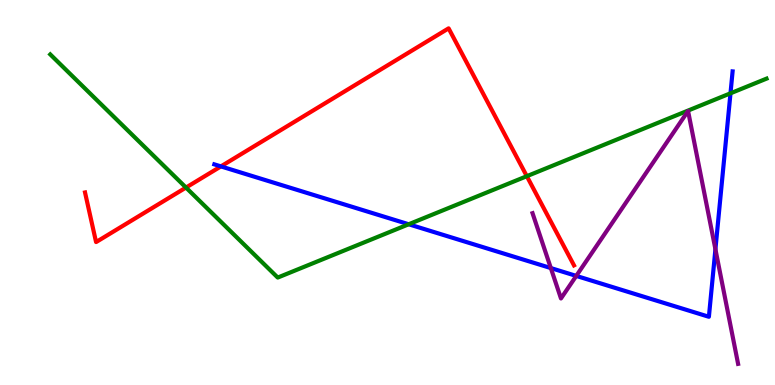[{'lines': ['blue', 'red'], 'intersections': [{'x': 2.85, 'y': 5.68}]}, {'lines': ['green', 'red'], 'intersections': [{'x': 2.4, 'y': 5.13}, {'x': 6.8, 'y': 5.42}]}, {'lines': ['purple', 'red'], 'intersections': []}, {'lines': ['blue', 'green'], 'intersections': [{'x': 5.27, 'y': 4.17}, {'x': 9.43, 'y': 7.58}]}, {'lines': ['blue', 'purple'], 'intersections': [{'x': 7.11, 'y': 3.04}, {'x': 7.44, 'y': 2.83}, {'x': 9.23, 'y': 3.53}]}, {'lines': ['green', 'purple'], 'intersections': []}]